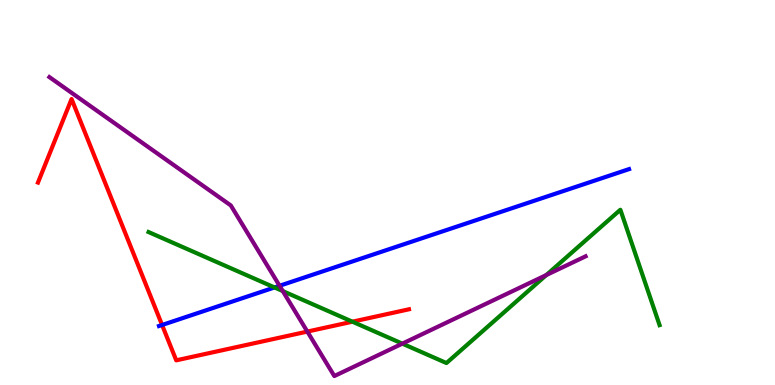[{'lines': ['blue', 'red'], 'intersections': [{'x': 2.09, 'y': 1.56}]}, {'lines': ['green', 'red'], 'intersections': [{'x': 4.55, 'y': 1.64}]}, {'lines': ['purple', 'red'], 'intersections': [{'x': 3.97, 'y': 1.39}]}, {'lines': ['blue', 'green'], 'intersections': [{'x': 3.54, 'y': 2.53}]}, {'lines': ['blue', 'purple'], 'intersections': [{'x': 3.61, 'y': 2.58}]}, {'lines': ['green', 'purple'], 'intersections': [{'x': 3.65, 'y': 2.44}, {'x': 5.19, 'y': 1.07}, {'x': 7.05, 'y': 2.86}]}]